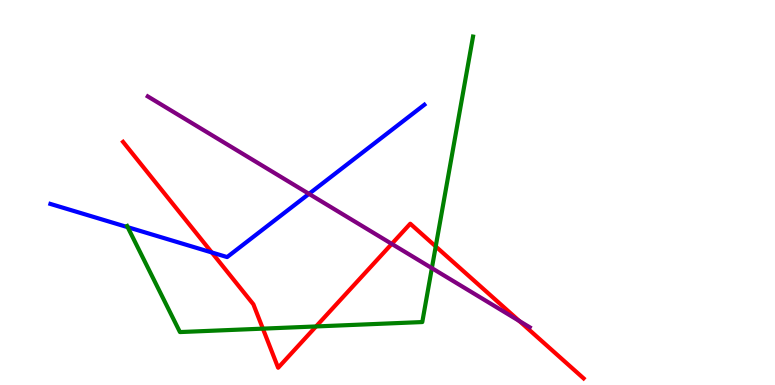[{'lines': ['blue', 'red'], 'intersections': [{'x': 2.73, 'y': 3.44}]}, {'lines': ['green', 'red'], 'intersections': [{'x': 3.39, 'y': 1.46}, {'x': 4.08, 'y': 1.52}, {'x': 5.62, 'y': 3.6}]}, {'lines': ['purple', 'red'], 'intersections': [{'x': 5.06, 'y': 3.67}, {'x': 6.7, 'y': 1.66}]}, {'lines': ['blue', 'green'], 'intersections': [{'x': 1.65, 'y': 4.1}]}, {'lines': ['blue', 'purple'], 'intersections': [{'x': 3.99, 'y': 4.96}]}, {'lines': ['green', 'purple'], 'intersections': [{'x': 5.57, 'y': 3.04}]}]